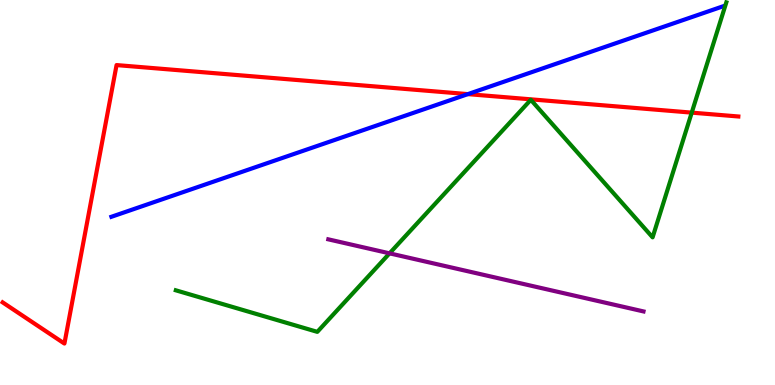[{'lines': ['blue', 'red'], 'intersections': [{'x': 6.04, 'y': 7.56}]}, {'lines': ['green', 'red'], 'intersections': [{'x': 8.93, 'y': 7.07}]}, {'lines': ['purple', 'red'], 'intersections': []}, {'lines': ['blue', 'green'], 'intersections': []}, {'lines': ['blue', 'purple'], 'intersections': []}, {'lines': ['green', 'purple'], 'intersections': [{'x': 5.03, 'y': 3.42}]}]